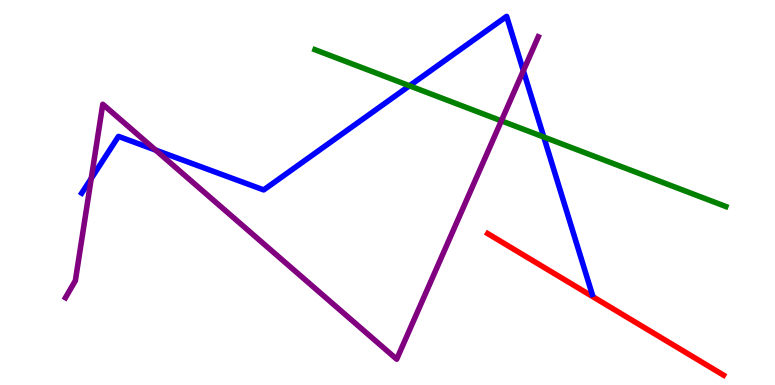[{'lines': ['blue', 'red'], 'intersections': []}, {'lines': ['green', 'red'], 'intersections': []}, {'lines': ['purple', 'red'], 'intersections': []}, {'lines': ['blue', 'green'], 'intersections': [{'x': 5.28, 'y': 7.77}, {'x': 7.02, 'y': 6.44}]}, {'lines': ['blue', 'purple'], 'intersections': [{'x': 1.18, 'y': 5.37}, {'x': 2.01, 'y': 6.1}, {'x': 6.75, 'y': 8.16}]}, {'lines': ['green', 'purple'], 'intersections': [{'x': 6.47, 'y': 6.86}]}]